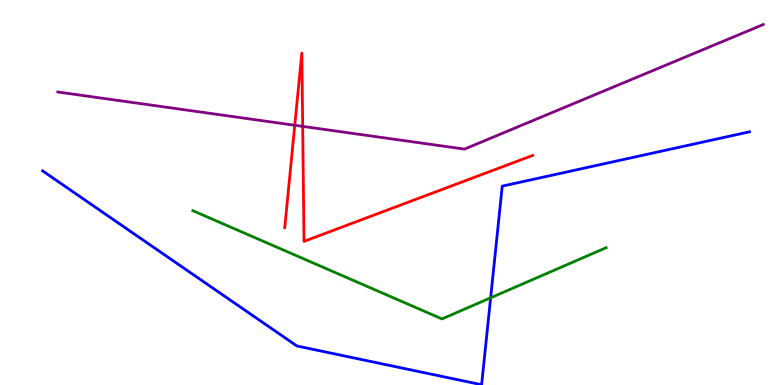[{'lines': ['blue', 'red'], 'intersections': []}, {'lines': ['green', 'red'], 'intersections': []}, {'lines': ['purple', 'red'], 'intersections': [{'x': 3.8, 'y': 6.75}, {'x': 3.91, 'y': 6.72}]}, {'lines': ['blue', 'green'], 'intersections': [{'x': 6.33, 'y': 2.26}]}, {'lines': ['blue', 'purple'], 'intersections': []}, {'lines': ['green', 'purple'], 'intersections': []}]